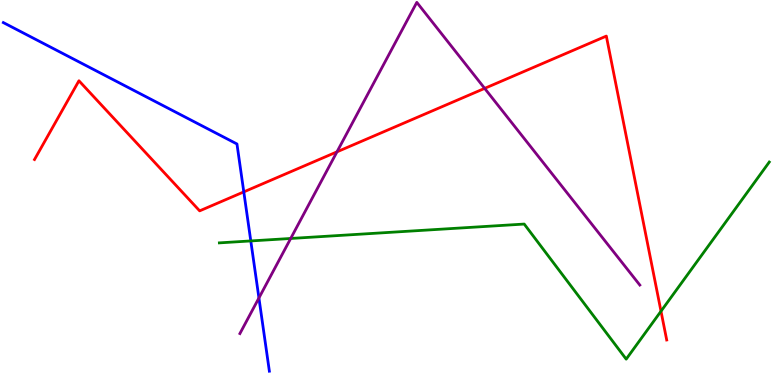[{'lines': ['blue', 'red'], 'intersections': [{'x': 3.15, 'y': 5.02}]}, {'lines': ['green', 'red'], 'intersections': [{'x': 8.53, 'y': 1.92}]}, {'lines': ['purple', 'red'], 'intersections': [{'x': 4.35, 'y': 6.06}, {'x': 6.25, 'y': 7.7}]}, {'lines': ['blue', 'green'], 'intersections': [{'x': 3.24, 'y': 3.74}]}, {'lines': ['blue', 'purple'], 'intersections': [{'x': 3.34, 'y': 2.26}]}, {'lines': ['green', 'purple'], 'intersections': [{'x': 3.75, 'y': 3.81}]}]